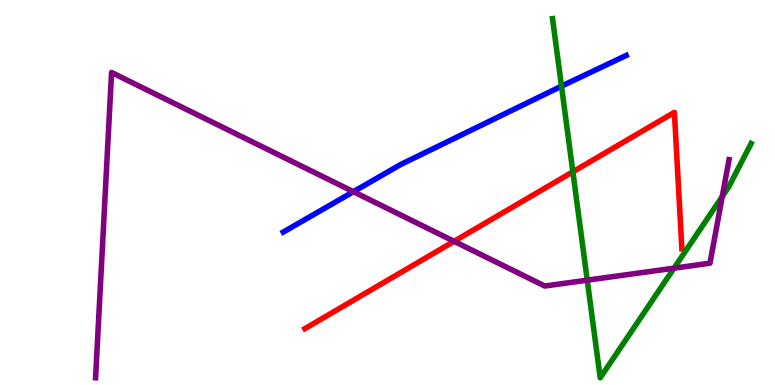[{'lines': ['blue', 'red'], 'intersections': []}, {'lines': ['green', 'red'], 'intersections': [{'x': 7.39, 'y': 5.54}]}, {'lines': ['purple', 'red'], 'intersections': [{'x': 5.86, 'y': 3.73}]}, {'lines': ['blue', 'green'], 'intersections': [{'x': 7.25, 'y': 7.76}]}, {'lines': ['blue', 'purple'], 'intersections': [{'x': 4.56, 'y': 5.02}]}, {'lines': ['green', 'purple'], 'intersections': [{'x': 7.58, 'y': 2.72}, {'x': 8.7, 'y': 3.03}, {'x': 9.32, 'y': 4.9}]}]